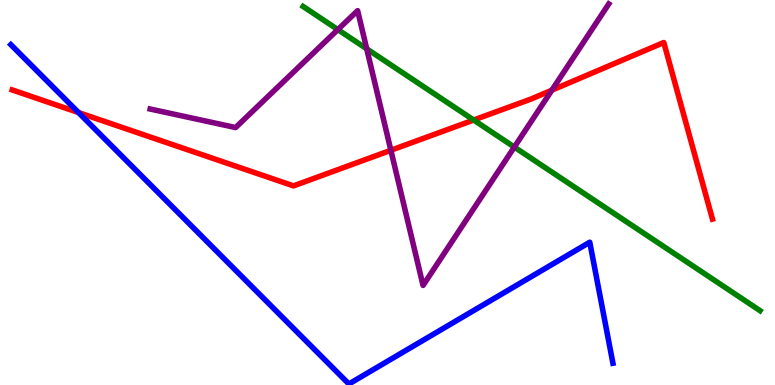[{'lines': ['blue', 'red'], 'intersections': [{'x': 1.01, 'y': 7.08}]}, {'lines': ['green', 'red'], 'intersections': [{'x': 6.11, 'y': 6.88}]}, {'lines': ['purple', 'red'], 'intersections': [{'x': 5.04, 'y': 6.1}, {'x': 7.12, 'y': 7.66}]}, {'lines': ['blue', 'green'], 'intersections': []}, {'lines': ['blue', 'purple'], 'intersections': []}, {'lines': ['green', 'purple'], 'intersections': [{'x': 4.36, 'y': 9.23}, {'x': 4.73, 'y': 8.73}, {'x': 6.64, 'y': 6.18}]}]